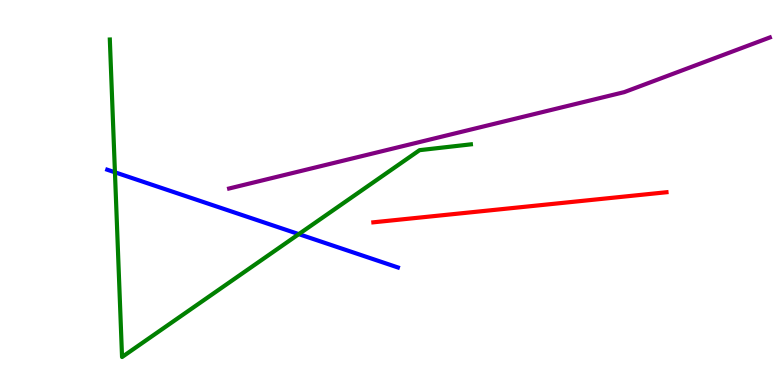[{'lines': ['blue', 'red'], 'intersections': []}, {'lines': ['green', 'red'], 'intersections': []}, {'lines': ['purple', 'red'], 'intersections': []}, {'lines': ['blue', 'green'], 'intersections': [{'x': 1.48, 'y': 5.52}, {'x': 3.86, 'y': 3.92}]}, {'lines': ['blue', 'purple'], 'intersections': []}, {'lines': ['green', 'purple'], 'intersections': []}]